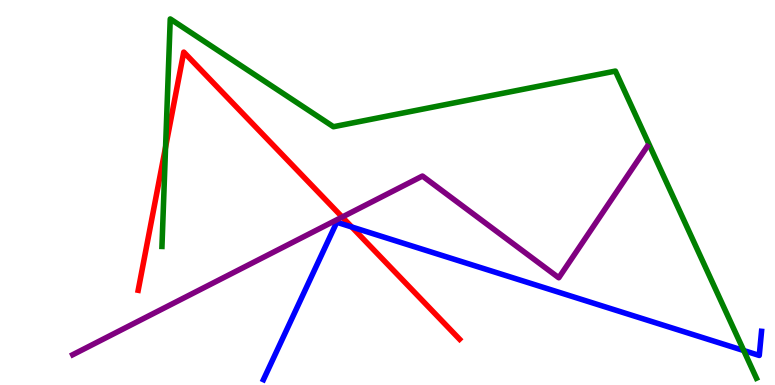[{'lines': ['blue', 'red'], 'intersections': [{'x': 4.54, 'y': 4.1}]}, {'lines': ['green', 'red'], 'intersections': [{'x': 2.14, 'y': 6.18}]}, {'lines': ['purple', 'red'], 'intersections': [{'x': 4.42, 'y': 4.36}]}, {'lines': ['blue', 'green'], 'intersections': [{'x': 9.6, 'y': 0.895}]}, {'lines': ['blue', 'purple'], 'intersections': []}, {'lines': ['green', 'purple'], 'intersections': []}]